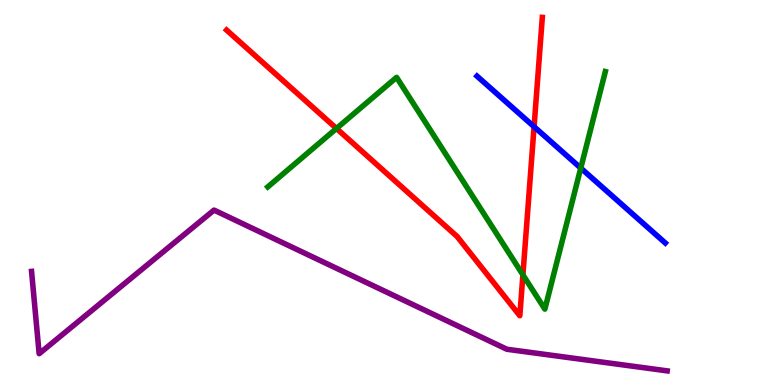[{'lines': ['blue', 'red'], 'intersections': [{'x': 6.89, 'y': 6.71}]}, {'lines': ['green', 'red'], 'intersections': [{'x': 4.34, 'y': 6.66}, {'x': 6.75, 'y': 2.86}]}, {'lines': ['purple', 'red'], 'intersections': []}, {'lines': ['blue', 'green'], 'intersections': [{'x': 7.49, 'y': 5.63}]}, {'lines': ['blue', 'purple'], 'intersections': []}, {'lines': ['green', 'purple'], 'intersections': []}]